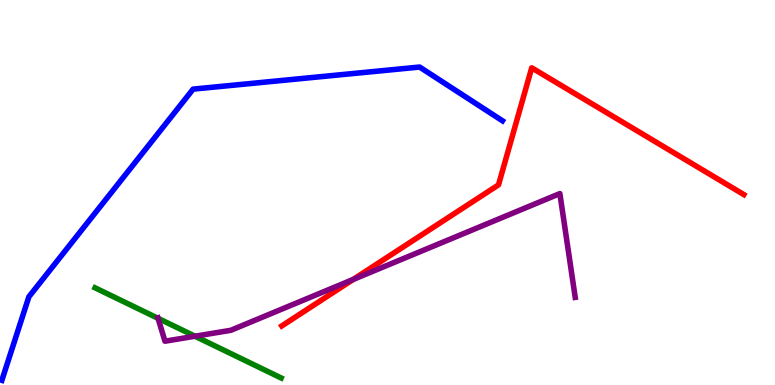[{'lines': ['blue', 'red'], 'intersections': []}, {'lines': ['green', 'red'], 'intersections': []}, {'lines': ['purple', 'red'], 'intersections': [{'x': 4.56, 'y': 2.74}]}, {'lines': ['blue', 'green'], 'intersections': []}, {'lines': ['blue', 'purple'], 'intersections': []}, {'lines': ['green', 'purple'], 'intersections': [{'x': 2.04, 'y': 1.73}, {'x': 2.52, 'y': 1.27}]}]